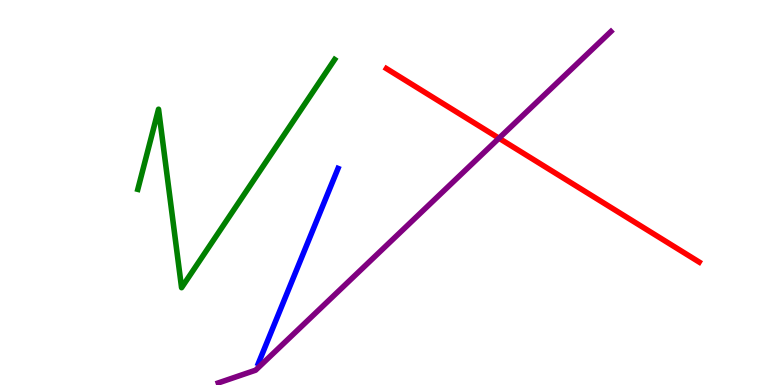[{'lines': ['blue', 'red'], 'intersections': []}, {'lines': ['green', 'red'], 'intersections': []}, {'lines': ['purple', 'red'], 'intersections': [{'x': 6.44, 'y': 6.41}]}, {'lines': ['blue', 'green'], 'intersections': []}, {'lines': ['blue', 'purple'], 'intersections': []}, {'lines': ['green', 'purple'], 'intersections': []}]